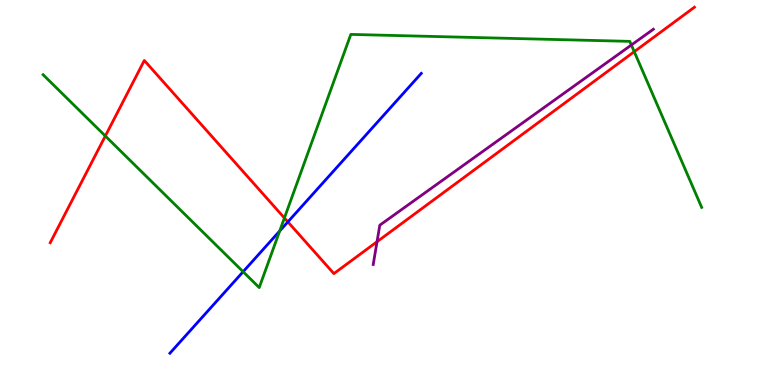[{'lines': ['blue', 'red'], 'intersections': [{'x': 3.71, 'y': 4.24}]}, {'lines': ['green', 'red'], 'intersections': [{'x': 1.36, 'y': 6.47}, {'x': 3.67, 'y': 4.34}, {'x': 8.18, 'y': 8.66}]}, {'lines': ['purple', 'red'], 'intersections': [{'x': 4.86, 'y': 3.72}]}, {'lines': ['blue', 'green'], 'intersections': [{'x': 3.14, 'y': 2.94}, {'x': 3.61, 'y': 4.0}]}, {'lines': ['blue', 'purple'], 'intersections': []}, {'lines': ['green', 'purple'], 'intersections': [{'x': 8.15, 'y': 8.83}]}]